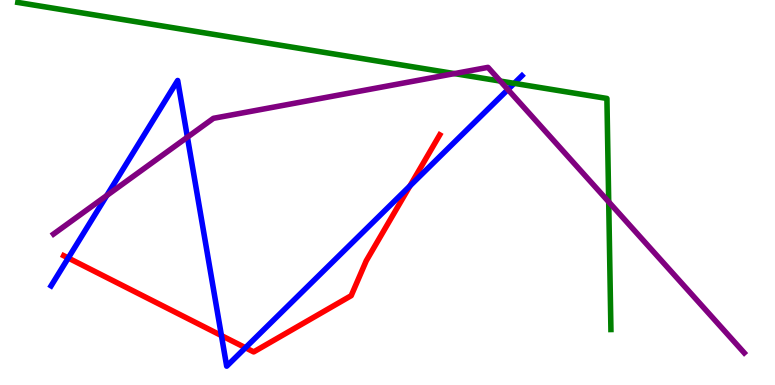[{'lines': ['blue', 'red'], 'intersections': [{'x': 0.881, 'y': 3.3}, {'x': 2.86, 'y': 1.28}, {'x': 3.17, 'y': 0.968}, {'x': 5.29, 'y': 5.17}]}, {'lines': ['green', 'red'], 'intersections': []}, {'lines': ['purple', 'red'], 'intersections': []}, {'lines': ['blue', 'green'], 'intersections': [{'x': 6.63, 'y': 7.84}]}, {'lines': ['blue', 'purple'], 'intersections': [{'x': 1.38, 'y': 4.92}, {'x': 2.42, 'y': 6.44}, {'x': 6.55, 'y': 7.67}]}, {'lines': ['green', 'purple'], 'intersections': [{'x': 5.86, 'y': 8.09}, {'x': 6.46, 'y': 7.89}, {'x': 7.85, 'y': 4.76}]}]